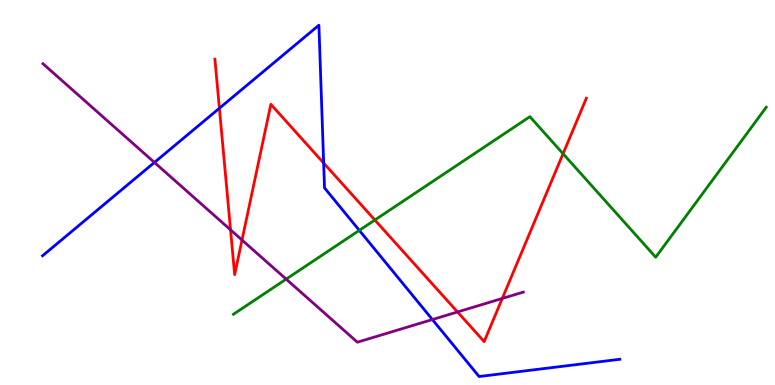[{'lines': ['blue', 'red'], 'intersections': [{'x': 2.83, 'y': 7.19}, {'x': 4.18, 'y': 5.76}]}, {'lines': ['green', 'red'], 'intersections': [{'x': 4.84, 'y': 4.29}, {'x': 7.27, 'y': 6.01}]}, {'lines': ['purple', 'red'], 'intersections': [{'x': 2.97, 'y': 4.03}, {'x': 3.12, 'y': 3.77}, {'x': 5.9, 'y': 1.9}, {'x': 6.48, 'y': 2.25}]}, {'lines': ['blue', 'green'], 'intersections': [{'x': 4.64, 'y': 4.02}]}, {'lines': ['blue', 'purple'], 'intersections': [{'x': 1.99, 'y': 5.78}, {'x': 5.58, 'y': 1.7}]}, {'lines': ['green', 'purple'], 'intersections': [{'x': 3.69, 'y': 2.75}]}]